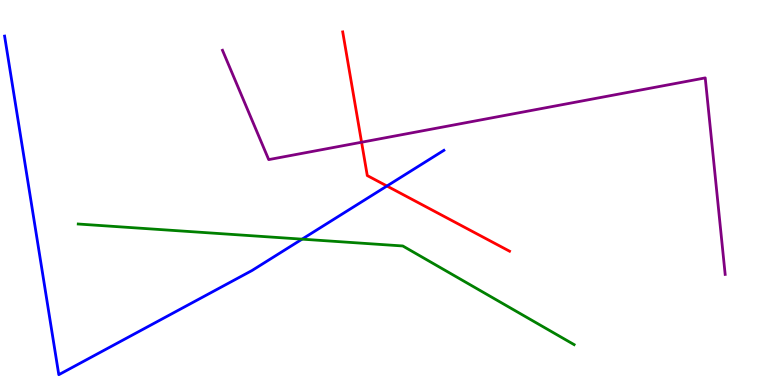[{'lines': ['blue', 'red'], 'intersections': [{'x': 4.99, 'y': 5.17}]}, {'lines': ['green', 'red'], 'intersections': []}, {'lines': ['purple', 'red'], 'intersections': [{'x': 4.67, 'y': 6.31}]}, {'lines': ['blue', 'green'], 'intersections': [{'x': 3.9, 'y': 3.79}]}, {'lines': ['blue', 'purple'], 'intersections': []}, {'lines': ['green', 'purple'], 'intersections': []}]